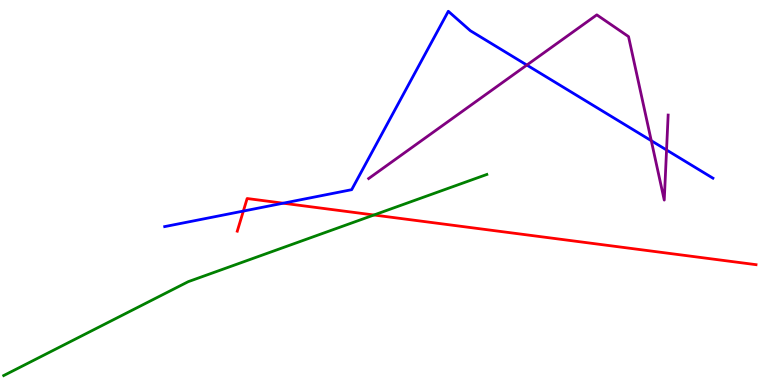[{'lines': ['blue', 'red'], 'intersections': [{'x': 3.14, 'y': 4.52}, {'x': 3.65, 'y': 4.72}]}, {'lines': ['green', 'red'], 'intersections': [{'x': 4.82, 'y': 4.42}]}, {'lines': ['purple', 'red'], 'intersections': []}, {'lines': ['blue', 'green'], 'intersections': []}, {'lines': ['blue', 'purple'], 'intersections': [{'x': 6.8, 'y': 8.31}, {'x': 8.4, 'y': 6.35}, {'x': 8.6, 'y': 6.1}]}, {'lines': ['green', 'purple'], 'intersections': []}]